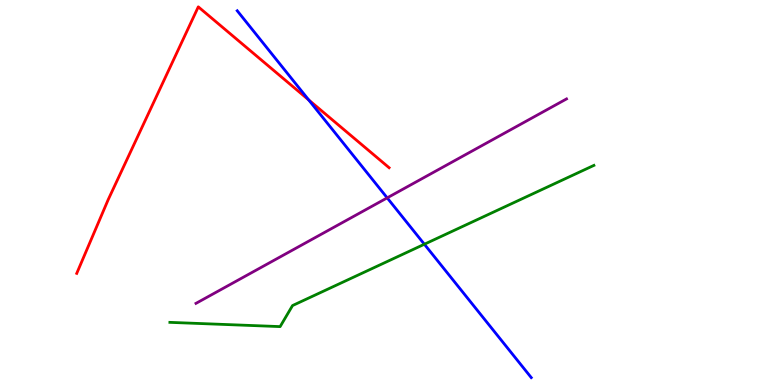[{'lines': ['blue', 'red'], 'intersections': [{'x': 3.98, 'y': 7.4}]}, {'lines': ['green', 'red'], 'intersections': []}, {'lines': ['purple', 'red'], 'intersections': []}, {'lines': ['blue', 'green'], 'intersections': [{'x': 5.48, 'y': 3.66}]}, {'lines': ['blue', 'purple'], 'intersections': [{'x': 5.0, 'y': 4.86}]}, {'lines': ['green', 'purple'], 'intersections': []}]